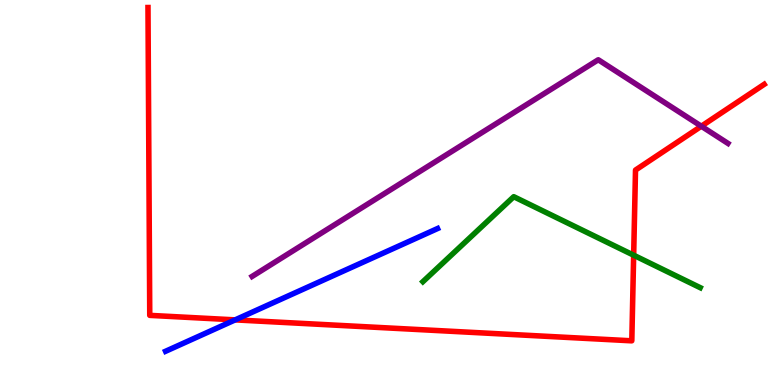[{'lines': ['blue', 'red'], 'intersections': [{'x': 3.03, 'y': 1.69}]}, {'lines': ['green', 'red'], 'intersections': [{'x': 8.18, 'y': 3.37}]}, {'lines': ['purple', 'red'], 'intersections': [{'x': 9.05, 'y': 6.72}]}, {'lines': ['blue', 'green'], 'intersections': []}, {'lines': ['blue', 'purple'], 'intersections': []}, {'lines': ['green', 'purple'], 'intersections': []}]